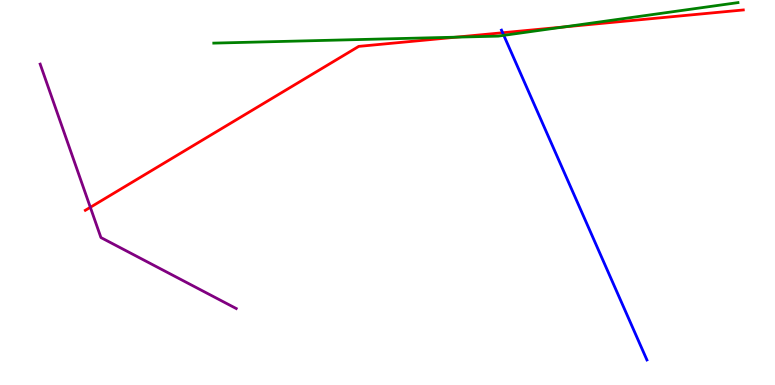[{'lines': ['blue', 'red'], 'intersections': [{'x': 6.49, 'y': 9.15}]}, {'lines': ['green', 'red'], 'intersections': [{'x': 5.88, 'y': 9.03}, {'x': 7.28, 'y': 9.3}]}, {'lines': ['purple', 'red'], 'intersections': [{'x': 1.17, 'y': 4.62}]}, {'lines': ['blue', 'green'], 'intersections': [{'x': 6.5, 'y': 9.08}]}, {'lines': ['blue', 'purple'], 'intersections': []}, {'lines': ['green', 'purple'], 'intersections': []}]